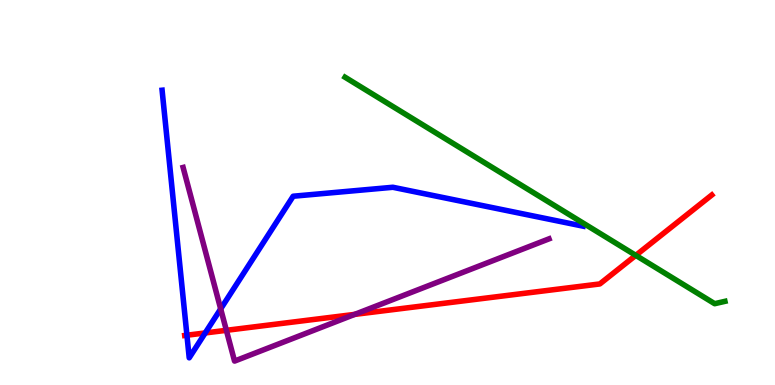[{'lines': ['blue', 'red'], 'intersections': [{'x': 2.41, 'y': 1.29}, {'x': 2.65, 'y': 1.35}]}, {'lines': ['green', 'red'], 'intersections': [{'x': 8.2, 'y': 3.37}]}, {'lines': ['purple', 'red'], 'intersections': [{'x': 2.92, 'y': 1.42}, {'x': 4.58, 'y': 1.83}]}, {'lines': ['blue', 'green'], 'intersections': []}, {'lines': ['blue', 'purple'], 'intersections': [{'x': 2.85, 'y': 1.98}]}, {'lines': ['green', 'purple'], 'intersections': []}]